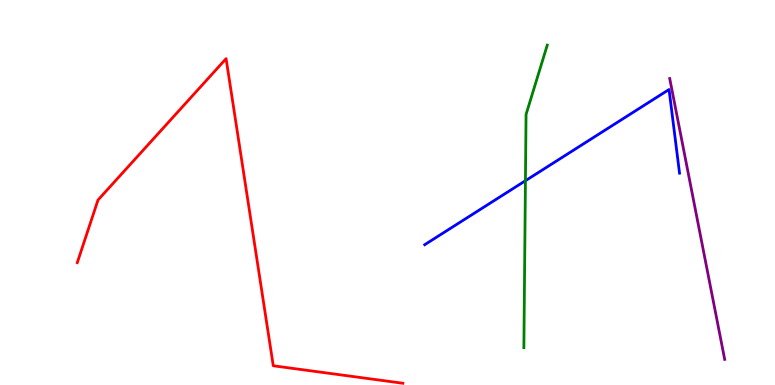[{'lines': ['blue', 'red'], 'intersections': []}, {'lines': ['green', 'red'], 'intersections': []}, {'lines': ['purple', 'red'], 'intersections': []}, {'lines': ['blue', 'green'], 'intersections': [{'x': 6.78, 'y': 5.31}]}, {'lines': ['blue', 'purple'], 'intersections': []}, {'lines': ['green', 'purple'], 'intersections': []}]